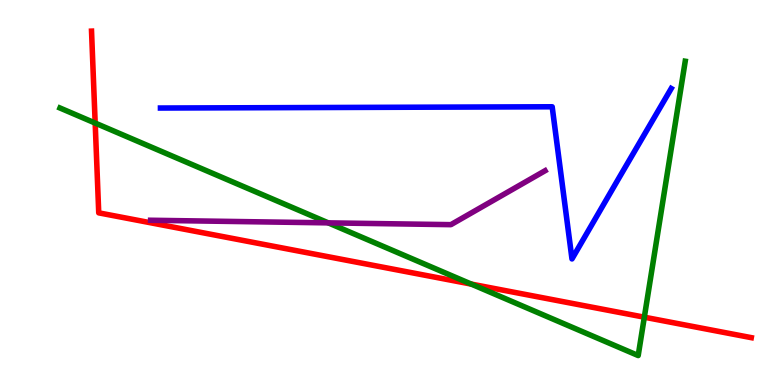[{'lines': ['blue', 'red'], 'intersections': []}, {'lines': ['green', 'red'], 'intersections': [{'x': 1.23, 'y': 6.8}, {'x': 6.08, 'y': 2.62}, {'x': 8.31, 'y': 1.76}]}, {'lines': ['purple', 'red'], 'intersections': []}, {'lines': ['blue', 'green'], 'intersections': []}, {'lines': ['blue', 'purple'], 'intersections': []}, {'lines': ['green', 'purple'], 'intersections': [{'x': 4.24, 'y': 4.21}]}]